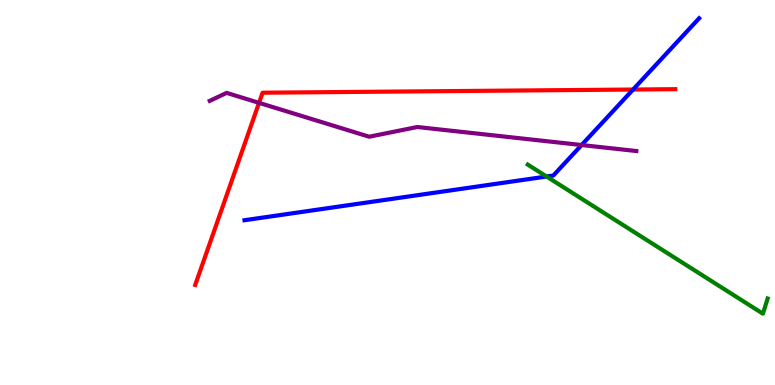[{'lines': ['blue', 'red'], 'intersections': [{'x': 8.17, 'y': 7.67}]}, {'lines': ['green', 'red'], 'intersections': []}, {'lines': ['purple', 'red'], 'intersections': [{'x': 3.34, 'y': 7.33}]}, {'lines': ['blue', 'green'], 'intersections': [{'x': 7.05, 'y': 5.42}]}, {'lines': ['blue', 'purple'], 'intersections': [{'x': 7.5, 'y': 6.23}]}, {'lines': ['green', 'purple'], 'intersections': []}]